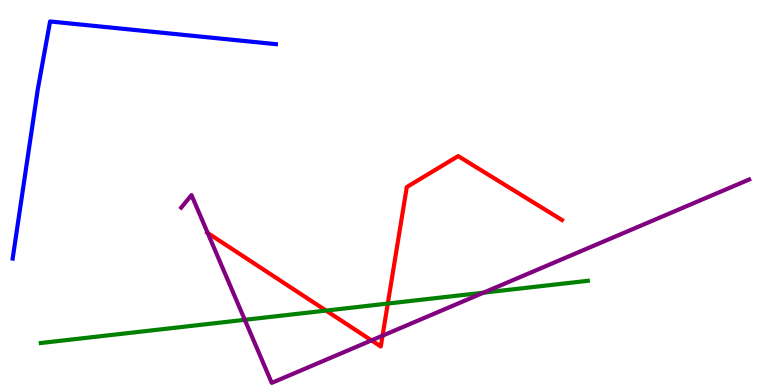[{'lines': ['blue', 'red'], 'intersections': []}, {'lines': ['green', 'red'], 'intersections': [{'x': 4.21, 'y': 1.93}, {'x': 5.0, 'y': 2.12}]}, {'lines': ['purple', 'red'], 'intersections': [{'x': 2.68, 'y': 3.95}, {'x': 4.79, 'y': 1.16}, {'x': 4.94, 'y': 1.28}]}, {'lines': ['blue', 'green'], 'intersections': []}, {'lines': ['blue', 'purple'], 'intersections': []}, {'lines': ['green', 'purple'], 'intersections': [{'x': 3.16, 'y': 1.69}, {'x': 6.24, 'y': 2.4}]}]